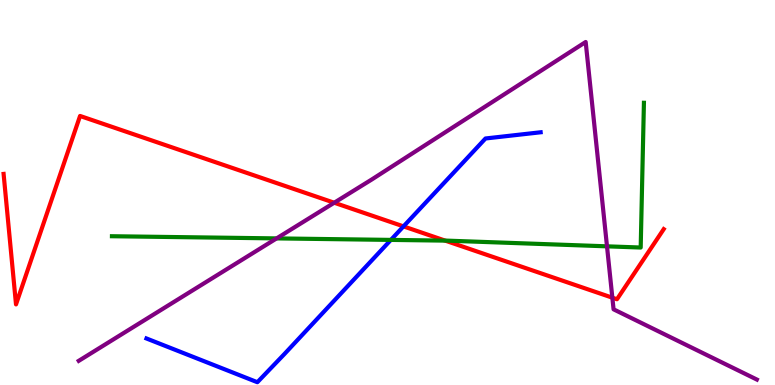[{'lines': ['blue', 'red'], 'intersections': [{'x': 5.21, 'y': 4.12}]}, {'lines': ['green', 'red'], 'intersections': [{'x': 5.74, 'y': 3.75}]}, {'lines': ['purple', 'red'], 'intersections': [{'x': 4.31, 'y': 4.73}, {'x': 7.9, 'y': 2.27}]}, {'lines': ['blue', 'green'], 'intersections': [{'x': 5.04, 'y': 3.77}]}, {'lines': ['blue', 'purple'], 'intersections': []}, {'lines': ['green', 'purple'], 'intersections': [{'x': 3.57, 'y': 3.81}, {'x': 7.83, 'y': 3.6}]}]